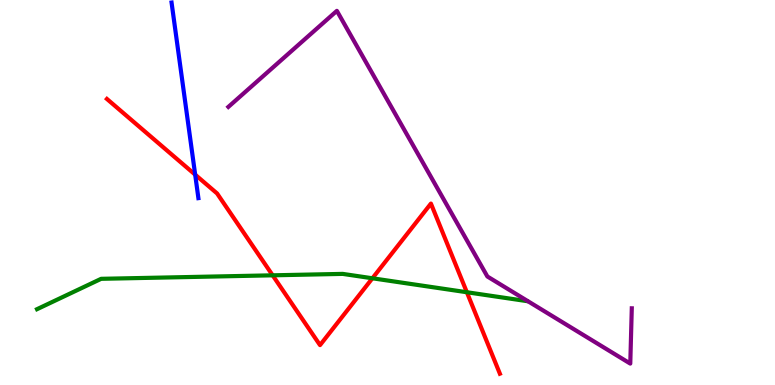[{'lines': ['blue', 'red'], 'intersections': [{'x': 2.52, 'y': 5.46}]}, {'lines': ['green', 'red'], 'intersections': [{'x': 3.52, 'y': 2.85}, {'x': 4.81, 'y': 2.77}, {'x': 6.02, 'y': 2.41}]}, {'lines': ['purple', 'red'], 'intersections': []}, {'lines': ['blue', 'green'], 'intersections': []}, {'lines': ['blue', 'purple'], 'intersections': []}, {'lines': ['green', 'purple'], 'intersections': []}]